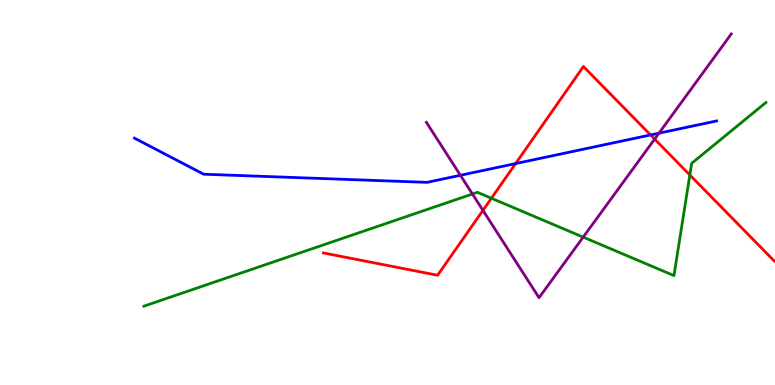[{'lines': ['blue', 'red'], 'intersections': [{'x': 6.65, 'y': 5.75}, {'x': 8.39, 'y': 6.49}]}, {'lines': ['green', 'red'], 'intersections': [{'x': 6.34, 'y': 4.85}, {'x': 8.9, 'y': 5.46}]}, {'lines': ['purple', 'red'], 'intersections': [{'x': 6.23, 'y': 4.54}, {'x': 8.45, 'y': 6.39}]}, {'lines': ['blue', 'green'], 'intersections': []}, {'lines': ['blue', 'purple'], 'intersections': [{'x': 5.94, 'y': 5.45}, {'x': 8.5, 'y': 6.54}]}, {'lines': ['green', 'purple'], 'intersections': [{'x': 6.1, 'y': 4.96}, {'x': 7.53, 'y': 3.84}]}]